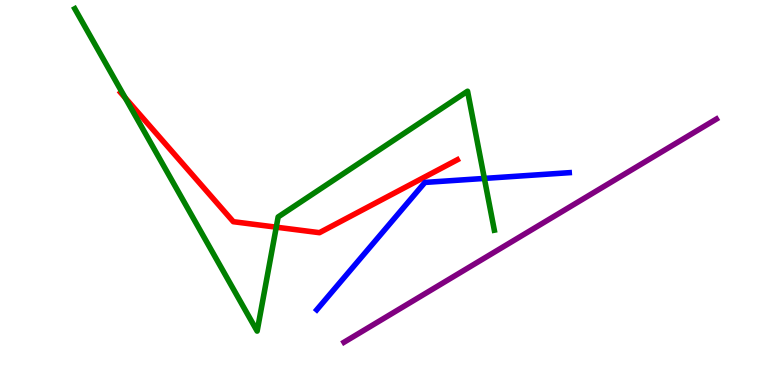[{'lines': ['blue', 'red'], 'intersections': []}, {'lines': ['green', 'red'], 'intersections': [{'x': 1.62, 'y': 7.46}, {'x': 3.56, 'y': 4.1}]}, {'lines': ['purple', 'red'], 'intersections': []}, {'lines': ['blue', 'green'], 'intersections': [{'x': 6.25, 'y': 5.37}]}, {'lines': ['blue', 'purple'], 'intersections': []}, {'lines': ['green', 'purple'], 'intersections': []}]